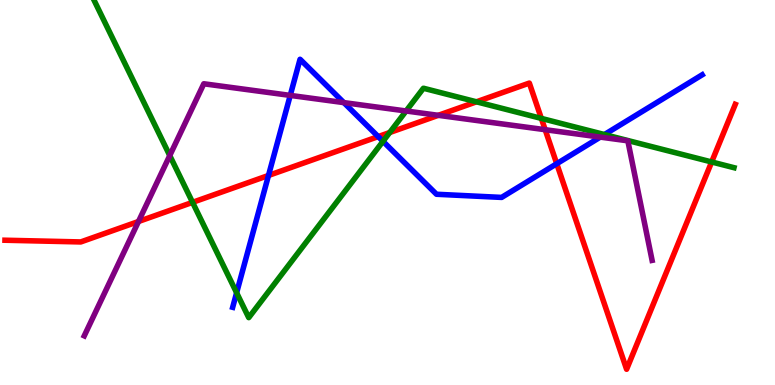[{'lines': ['blue', 'red'], 'intersections': [{'x': 3.46, 'y': 5.44}, {'x': 4.88, 'y': 6.45}, {'x': 7.18, 'y': 5.75}]}, {'lines': ['green', 'red'], 'intersections': [{'x': 2.48, 'y': 4.74}, {'x': 5.03, 'y': 6.56}, {'x': 6.15, 'y': 7.36}, {'x': 6.99, 'y': 6.92}, {'x': 9.18, 'y': 5.79}]}, {'lines': ['purple', 'red'], 'intersections': [{'x': 1.79, 'y': 4.25}, {'x': 5.66, 'y': 7.0}, {'x': 7.03, 'y': 6.63}]}, {'lines': ['blue', 'green'], 'intersections': [{'x': 3.05, 'y': 2.4}, {'x': 4.94, 'y': 6.33}, {'x': 7.8, 'y': 6.51}]}, {'lines': ['blue', 'purple'], 'intersections': [{'x': 3.75, 'y': 7.52}, {'x': 4.44, 'y': 7.33}, {'x': 7.75, 'y': 6.44}]}, {'lines': ['green', 'purple'], 'intersections': [{'x': 2.19, 'y': 5.96}, {'x': 5.24, 'y': 7.12}]}]